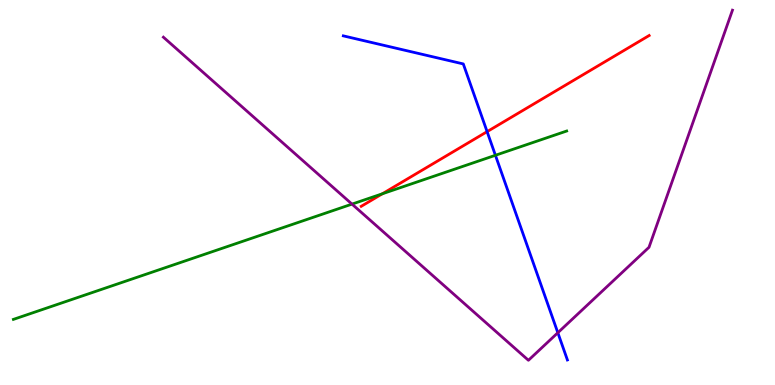[{'lines': ['blue', 'red'], 'intersections': [{'x': 6.29, 'y': 6.58}]}, {'lines': ['green', 'red'], 'intersections': [{'x': 4.93, 'y': 4.97}]}, {'lines': ['purple', 'red'], 'intersections': []}, {'lines': ['blue', 'green'], 'intersections': [{'x': 6.39, 'y': 5.97}]}, {'lines': ['blue', 'purple'], 'intersections': [{'x': 7.2, 'y': 1.36}]}, {'lines': ['green', 'purple'], 'intersections': [{'x': 4.54, 'y': 4.7}]}]